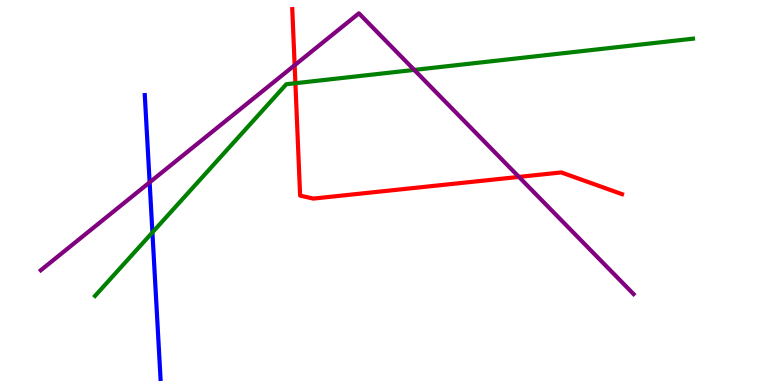[{'lines': ['blue', 'red'], 'intersections': []}, {'lines': ['green', 'red'], 'intersections': [{'x': 3.81, 'y': 7.84}]}, {'lines': ['purple', 'red'], 'intersections': [{'x': 3.8, 'y': 8.31}, {'x': 6.7, 'y': 5.41}]}, {'lines': ['blue', 'green'], 'intersections': [{'x': 1.97, 'y': 3.96}]}, {'lines': ['blue', 'purple'], 'intersections': [{'x': 1.93, 'y': 5.26}]}, {'lines': ['green', 'purple'], 'intersections': [{'x': 5.34, 'y': 8.18}]}]